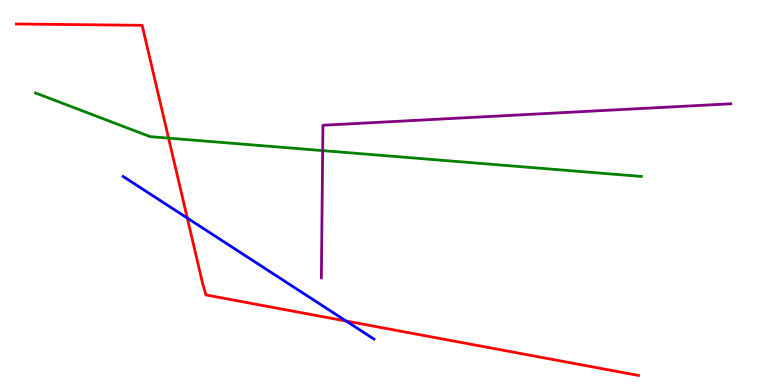[{'lines': ['blue', 'red'], 'intersections': [{'x': 2.42, 'y': 4.34}, {'x': 4.47, 'y': 1.66}]}, {'lines': ['green', 'red'], 'intersections': [{'x': 2.18, 'y': 6.41}]}, {'lines': ['purple', 'red'], 'intersections': []}, {'lines': ['blue', 'green'], 'intersections': []}, {'lines': ['blue', 'purple'], 'intersections': []}, {'lines': ['green', 'purple'], 'intersections': [{'x': 4.16, 'y': 6.09}]}]